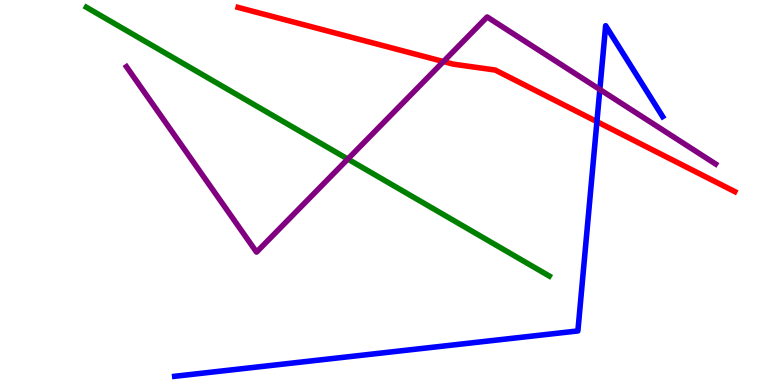[{'lines': ['blue', 'red'], 'intersections': [{'x': 7.7, 'y': 6.84}]}, {'lines': ['green', 'red'], 'intersections': []}, {'lines': ['purple', 'red'], 'intersections': [{'x': 5.72, 'y': 8.4}]}, {'lines': ['blue', 'green'], 'intersections': []}, {'lines': ['blue', 'purple'], 'intersections': [{'x': 7.74, 'y': 7.68}]}, {'lines': ['green', 'purple'], 'intersections': [{'x': 4.49, 'y': 5.87}]}]